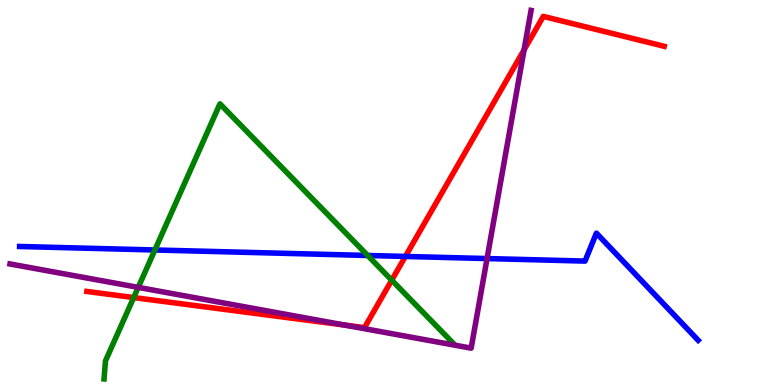[{'lines': ['blue', 'red'], 'intersections': [{'x': 5.23, 'y': 3.34}]}, {'lines': ['green', 'red'], 'intersections': [{'x': 1.73, 'y': 2.27}, {'x': 5.05, 'y': 2.72}]}, {'lines': ['purple', 'red'], 'intersections': [{'x': 4.45, 'y': 1.56}, {'x': 6.76, 'y': 8.71}]}, {'lines': ['blue', 'green'], 'intersections': [{'x': 2.0, 'y': 3.51}, {'x': 4.74, 'y': 3.36}]}, {'lines': ['blue', 'purple'], 'intersections': [{'x': 6.28, 'y': 3.28}]}, {'lines': ['green', 'purple'], 'intersections': [{'x': 1.78, 'y': 2.54}]}]